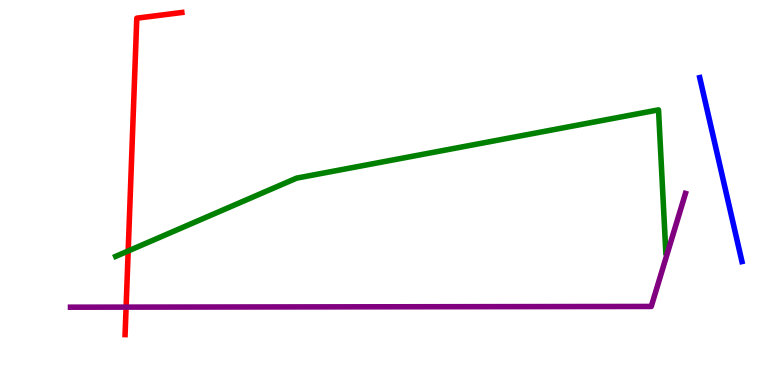[{'lines': ['blue', 'red'], 'intersections': []}, {'lines': ['green', 'red'], 'intersections': [{'x': 1.65, 'y': 3.48}]}, {'lines': ['purple', 'red'], 'intersections': [{'x': 1.63, 'y': 2.02}]}, {'lines': ['blue', 'green'], 'intersections': []}, {'lines': ['blue', 'purple'], 'intersections': []}, {'lines': ['green', 'purple'], 'intersections': []}]